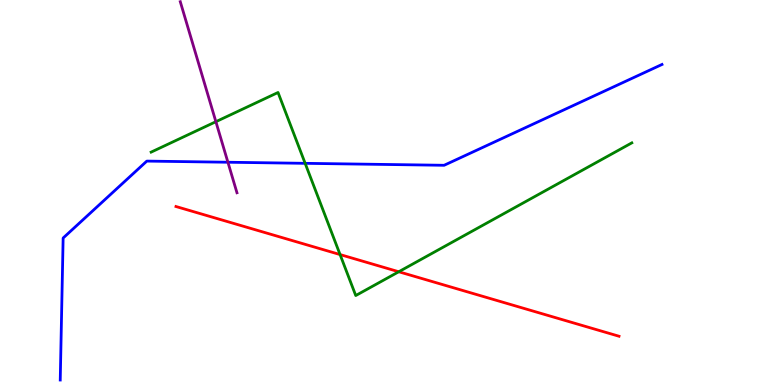[{'lines': ['blue', 'red'], 'intersections': []}, {'lines': ['green', 'red'], 'intersections': [{'x': 4.39, 'y': 3.39}, {'x': 5.15, 'y': 2.94}]}, {'lines': ['purple', 'red'], 'intersections': []}, {'lines': ['blue', 'green'], 'intersections': [{'x': 3.94, 'y': 5.76}]}, {'lines': ['blue', 'purple'], 'intersections': [{'x': 2.94, 'y': 5.79}]}, {'lines': ['green', 'purple'], 'intersections': [{'x': 2.79, 'y': 6.84}]}]